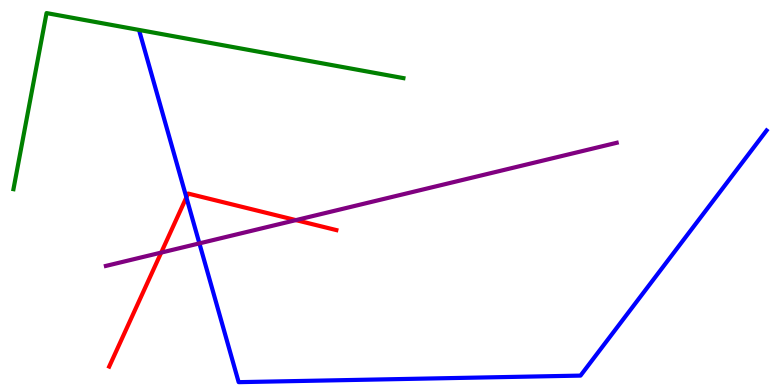[{'lines': ['blue', 'red'], 'intersections': [{'x': 2.4, 'y': 4.87}]}, {'lines': ['green', 'red'], 'intersections': []}, {'lines': ['purple', 'red'], 'intersections': [{'x': 2.08, 'y': 3.44}, {'x': 3.82, 'y': 4.28}]}, {'lines': ['blue', 'green'], 'intersections': []}, {'lines': ['blue', 'purple'], 'intersections': [{'x': 2.57, 'y': 3.68}]}, {'lines': ['green', 'purple'], 'intersections': []}]